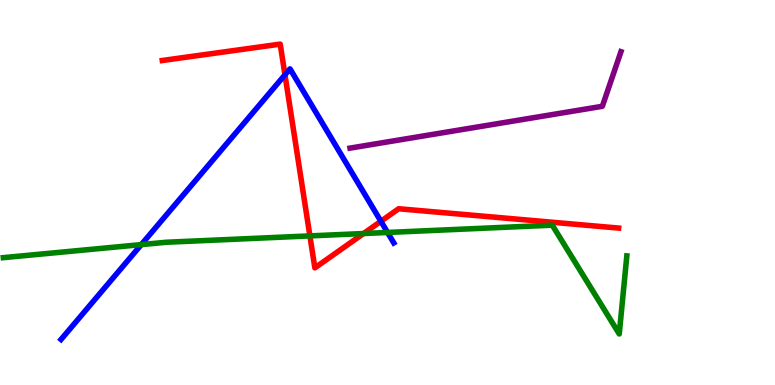[{'lines': ['blue', 'red'], 'intersections': [{'x': 3.68, 'y': 8.06}, {'x': 4.91, 'y': 4.25}]}, {'lines': ['green', 'red'], 'intersections': [{'x': 4.0, 'y': 3.87}, {'x': 4.69, 'y': 3.93}]}, {'lines': ['purple', 'red'], 'intersections': []}, {'lines': ['blue', 'green'], 'intersections': [{'x': 1.82, 'y': 3.65}, {'x': 5.0, 'y': 3.96}]}, {'lines': ['blue', 'purple'], 'intersections': []}, {'lines': ['green', 'purple'], 'intersections': []}]